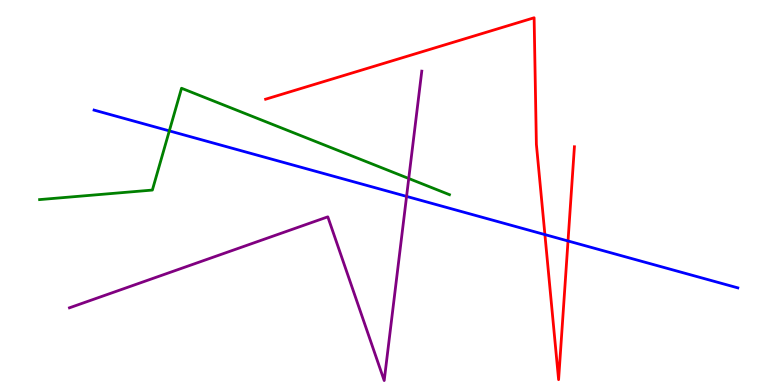[{'lines': ['blue', 'red'], 'intersections': [{'x': 7.03, 'y': 3.91}, {'x': 7.33, 'y': 3.74}]}, {'lines': ['green', 'red'], 'intersections': []}, {'lines': ['purple', 'red'], 'intersections': []}, {'lines': ['blue', 'green'], 'intersections': [{'x': 2.18, 'y': 6.6}]}, {'lines': ['blue', 'purple'], 'intersections': [{'x': 5.25, 'y': 4.9}]}, {'lines': ['green', 'purple'], 'intersections': [{'x': 5.27, 'y': 5.36}]}]